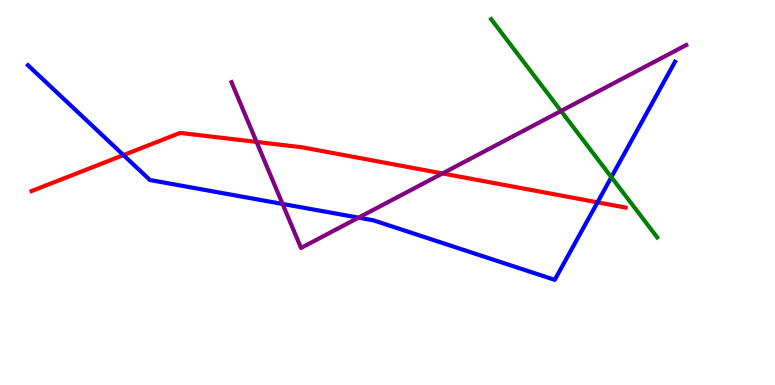[{'lines': ['blue', 'red'], 'intersections': [{'x': 1.59, 'y': 5.97}, {'x': 7.71, 'y': 4.74}]}, {'lines': ['green', 'red'], 'intersections': []}, {'lines': ['purple', 'red'], 'intersections': [{'x': 3.31, 'y': 6.31}, {'x': 5.71, 'y': 5.49}]}, {'lines': ['blue', 'green'], 'intersections': [{'x': 7.89, 'y': 5.4}]}, {'lines': ['blue', 'purple'], 'intersections': [{'x': 3.65, 'y': 4.7}, {'x': 4.63, 'y': 4.35}]}, {'lines': ['green', 'purple'], 'intersections': [{'x': 7.24, 'y': 7.12}]}]